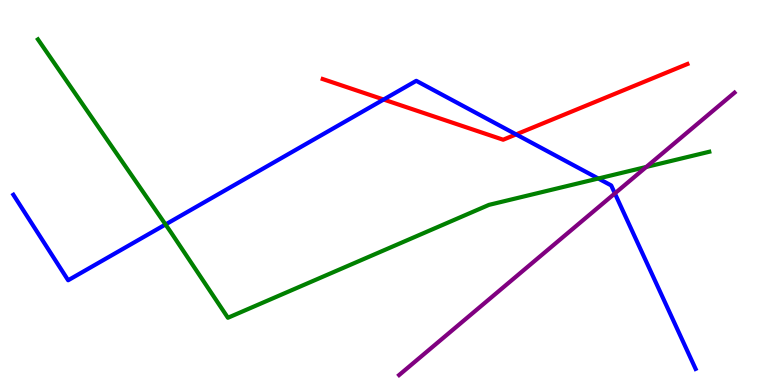[{'lines': ['blue', 'red'], 'intersections': [{'x': 4.95, 'y': 7.41}, {'x': 6.66, 'y': 6.51}]}, {'lines': ['green', 'red'], 'intersections': []}, {'lines': ['purple', 'red'], 'intersections': []}, {'lines': ['blue', 'green'], 'intersections': [{'x': 2.14, 'y': 4.17}, {'x': 7.72, 'y': 5.36}]}, {'lines': ['blue', 'purple'], 'intersections': [{'x': 7.93, 'y': 4.98}]}, {'lines': ['green', 'purple'], 'intersections': [{'x': 8.34, 'y': 5.66}]}]